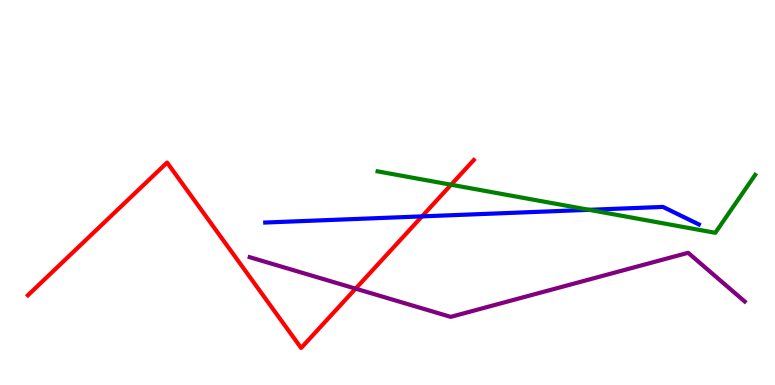[{'lines': ['blue', 'red'], 'intersections': [{'x': 5.45, 'y': 4.38}]}, {'lines': ['green', 'red'], 'intersections': [{'x': 5.82, 'y': 5.2}]}, {'lines': ['purple', 'red'], 'intersections': [{'x': 4.59, 'y': 2.5}]}, {'lines': ['blue', 'green'], 'intersections': [{'x': 7.6, 'y': 4.55}]}, {'lines': ['blue', 'purple'], 'intersections': []}, {'lines': ['green', 'purple'], 'intersections': []}]